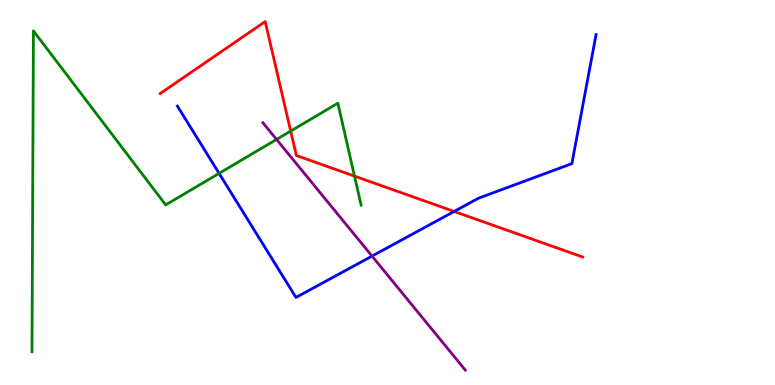[{'lines': ['blue', 'red'], 'intersections': [{'x': 5.86, 'y': 4.51}]}, {'lines': ['green', 'red'], 'intersections': [{'x': 3.75, 'y': 6.6}, {'x': 4.57, 'y': 5.43}]}, {'lines': ['purple', 'red'], 'intersections': []}, {'lines': ['blue', 'green'], 'intersections': [{'x': 2.83, 'y': 5.5}]}, {'lines': ['blue', 'purple'], 'intersections': [{'x': 4.8, 'y': 3.35}]}, {'lines': ['green', 'purple'], 'intersections': [{'x': 3.57, 'y': 6.38}]}]